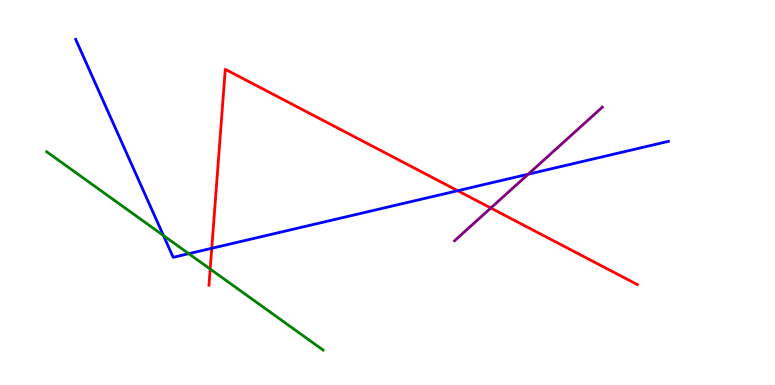[{'lines': ['blue', 'red'], 'intersections': [{'x': 2.73, 'y': 3.55}, {'x': 5.91, 'y': 5.05}]}, {'lines': ['green', 'red'], 'intersections': [{'x': 2.71, 'y': 3.01}]}, {'lines': ['purple', 'red'], 'intersections': [{'x': 6.33, 'y': 4.6}]}, {'lines': ['blue', 'green'], 'intersections': [{'x': 2.11, 'y': 3.88}, {'x': 2.44, 'y': 3.41}]}, {'lines': ['blue', 'purple'], 'intersections': [{'x': 6.82, 'y': 5.48}]}, {'lines': ['green', 'purple'], 'intersections': []}]